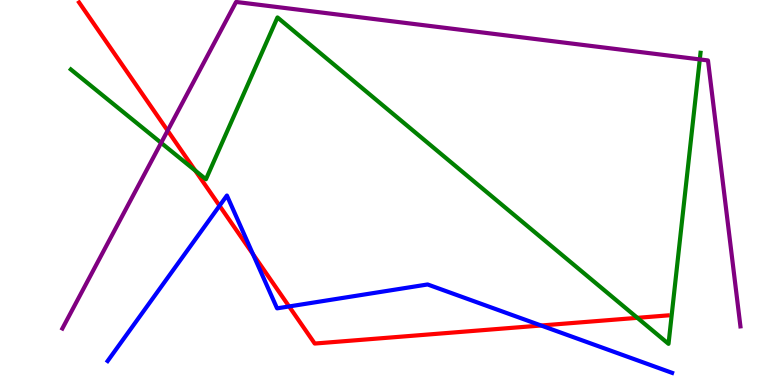[{'lines': ['blue', 'red'], 'intersections': [{'x': 2.83, 'y': 4.66}, {'x': 3.26, 'y': 3.4}, {'x': 3.73, 'y': 2.04}, {'x': 6.98, 'y': 1.55}]}, {'lines': ['green', 'red'], 'intersections': [{'x': 2.52, 'y': 5.57}, {'x': 8.22, 'y': 1.74}]}, {'lines': ['purple', 'red'], 'intersections': [{'x': 2.16, 'y': 6.61}]}, {'lines': ['blue', 'green'], 'intersections': []}, {'lines': ['blue', 'purple'], 'intersections': []}, {'lines': ['green', 'purple'], 'intersections': [{'x': 2.08, 'y': 6.29}, {'x': 9.03, 'y': 8.46}]}]